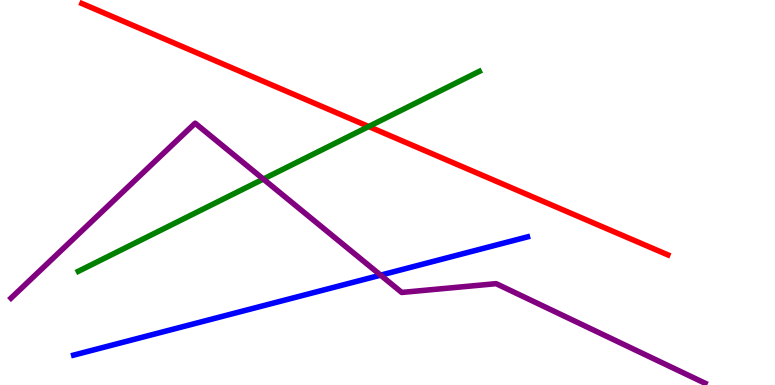[{'lines': ['blue', 'red'], 'intersections': []}, {'lines': ['green', 'red'], 'intersections': [{'x': 4.76, 'y': 6.71}]}, {'lines': ['purple', 'red'], 'intersections': []}, {'lines': ['blue', 'green'], 'intersections': []}, {'lines': ['blue', 'purple'], 'intersections': [{'x': 4.91, 'y': 2.85}]}, {'lines': ['green', 'purple'], 'intersections': [{'x': 3.4, 'y': 5.35}]}]